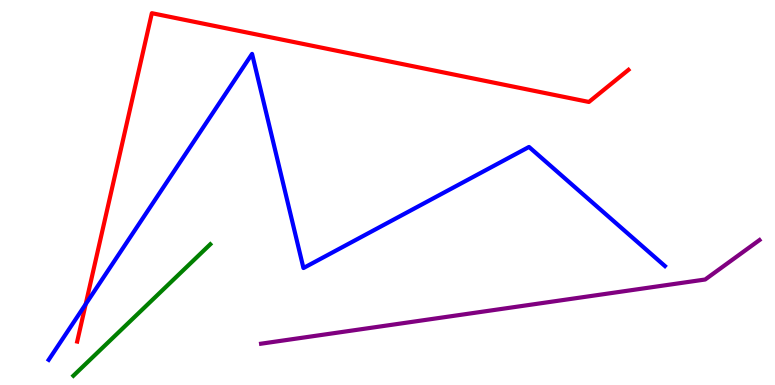[{'lines': ['blue', 'red'], 'intersections': [{'x': 1.11, 'y': 2.1}]}, {'lines': ['green', 'red'], 'intersections': []}, {'lines': ['purple', 'red'], 'intersections': []}, {'lines': ['blue', 'green'], 'intersections': []}, {'lines': ['blue', 'purple'], 'intersections': []}, {'lines': ['green', 'purple'], 'intersections': []}]